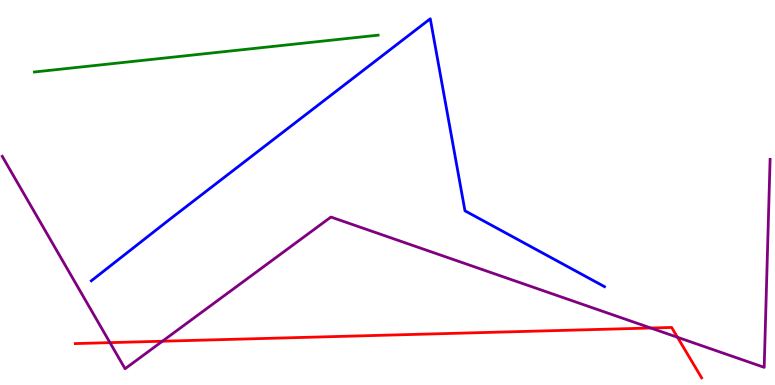[{'lines': ['blue', 'red'], 'intersections': []}, {'lines': ['green', 'red'], 'intersections': []}, {'lines': ['purple', 'red'], 'intersections': [{'x': 1.42, 'y': 1.1}, {'x': 2.1, 'y': 1.14}, {'x': 8.4, 'y': 1.48}, {'x': 8.74, 'y': 1.24}]}, {'lines': ['blue', 'green'], 'intersections': []}, {'lines': ['blue', 'purple'], 'intersections': []}, {'lines': ['green', 'purple'], 'intersections': []}]